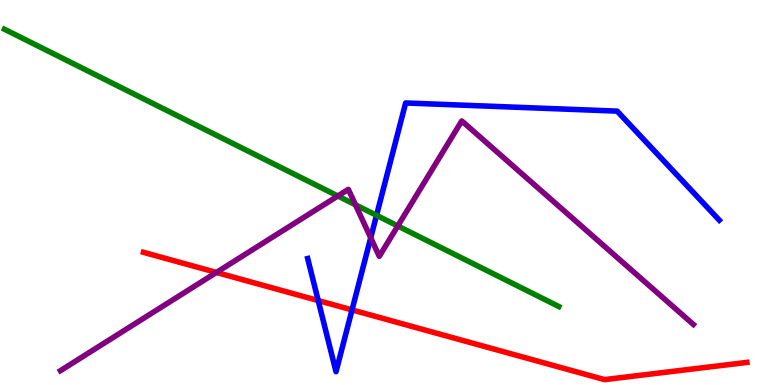[{'lines': ['blue', 'red'], 'intersections': [{'x': 4.11, 'y': 2.19}, {'x': 4.54, 'y': 1.95}]}, {'lines': ['green', 'red'], 'intersections': []}, {'lines': ['purple', 'red'], 'intersections': [{'x': 2.79, 'y': 2.92}]}, {'lines': ['blue', 'green'], 'intersections': [{'x': 4.86, 'y': 4.41}]}, {'lines': ['blue', 'purple'], 'intersections': [{'x': 4.78, 'y': 3.82}]}, {'lines': ['green', 'purple'], 'intersections': [{'x': 4.36, 'y': 4.91}, {'x': 4.59, 'y': 4.68}, {'x': 5.13, 'y': 4.13}]}]